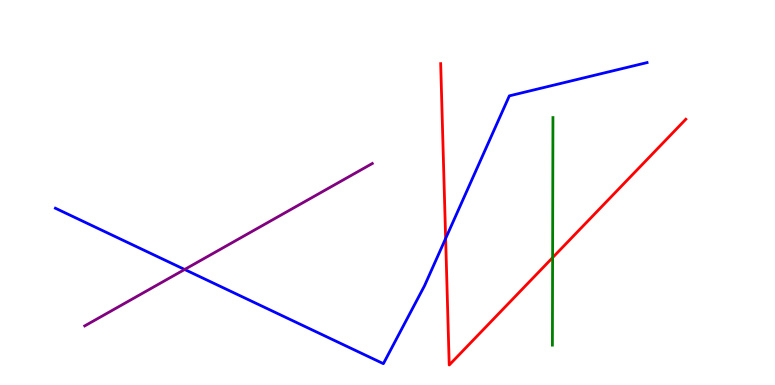[{'lines': ['blue', 'red'], 'intersections': [{'x': 5.75, 'y': 3.81}]}, {'lines': ['green', 'red'], 'intersections': [{'x': 7.13, 'y': 3.31}]}, {'lines': ['purple', 'red'], 'intersections': []}, {'lines': ['blue', 'green'], 'intersections': []}, {'lines': ['blue', 'purple'], 'intersections': [{'x': 2.38, 'y': 3.0}]}, {'lines': ['green', 'purple'], 'intersections': []}]